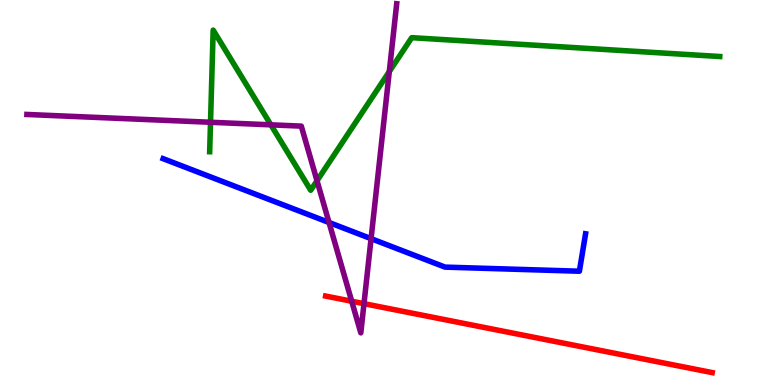[{'lines': ['blue', 'red'], 'intersections': []}, {'lines': ['green', 'red'], 'intersections': []}, {'lines': ['purple', 'red'], 'intersections': [{'x': 4.54, 'y': 2.18}, {'x': 4.7, 'y': 2.11}]}, {'lines': ['blue', 'green'], 'intersections': []}, {'lines': ['blue', 'purple'], 'intersections': [{'x': 4.25, 'y': 4.22}, {'x': 4.79, 'y': 3.8}]}, {'lines': ['green', 'purple'], 'intersections': [{'x': 2.72, 'y': 6.82}, {'x': 3.5, 'y': 6.76}, {'x': 4.09, 'y': 5.31}, {'x': 5.02, 'y': 8.14}]}]